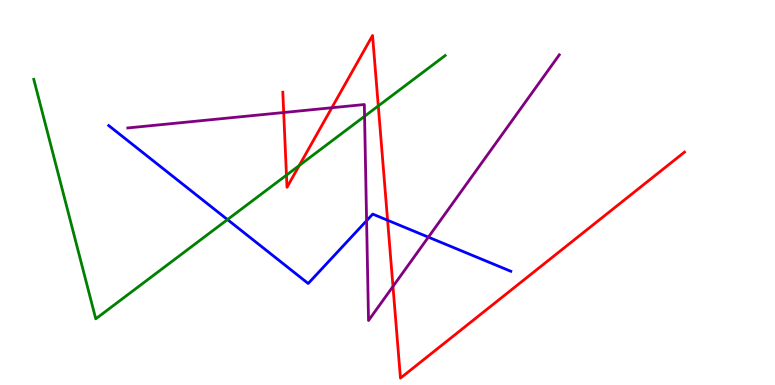[{'lines': ['blue', 'red'], 'intersections': [{'x': 5.0, 'y': 4.28}]}, {'lines': ['green', 'red'], 'intersections': [{'x': 3.7, 'y': 5.45}, {'x': 3.86, 'y': 5.7}, {'x': 4.88, 'y': 7.25}]}, {'lines': ['purple', 'red'], 'intersections': [{'x': 3.66, 'y': 7.08}, {'x': 4.28, 'y': 7.2}, {'x': 5.07, 'y': 2.56}]}, {'lines': ['blue', 'green'], 'intersections': [{'x': 2.94, 'y': 4.3}]}, {'lines': ['blue', 'purple'], 'intersections': [{'x': 4.73, 'y': 4.27}, {'x': 5.53, 'y': 3.84}]}, {'lines': ['green', 'purple'], 'intersections': [{'x': 4.7, 'y': 6.98}]}]